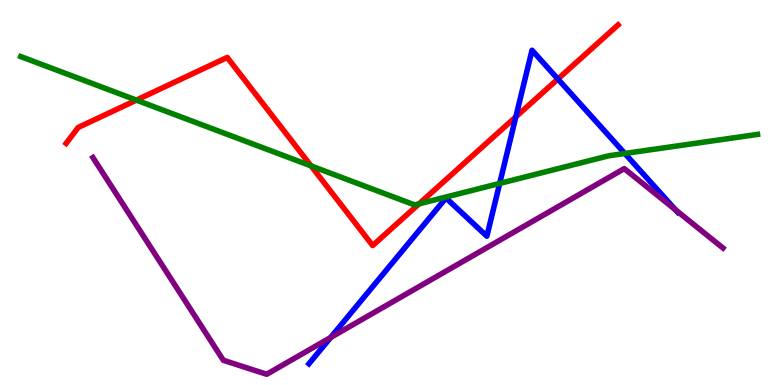[{'lines': ['blue', 'red'], 'intersections': [{'x': 6.66, 'y': 6.97}, {'x': 7.2, 'y': 7.95}]}, {'lines': ['green', 'red'], 'intersections': [{'x': 1.76, 'y': 7.4}, {'x': 4.01, 'y': 5.69}, {'x': 5.41, 'y': 4.71}]}, {'lines': ['purple', 'red'], 'intersections': []}, {'lines': ['blue', 'green'], 'intersections': [{'x': 6.45, 'y': 5.24}, {'x': 8.06, 'y': 6.01}]}, {'lines': ['blue', 'purple'], 'intersections': [{'x': 4.27, 'y': 1.23}, {'x': 8.72, 'y': 4.55}]}, {'lines': ['green', 'purple'], 'intersections': []}]